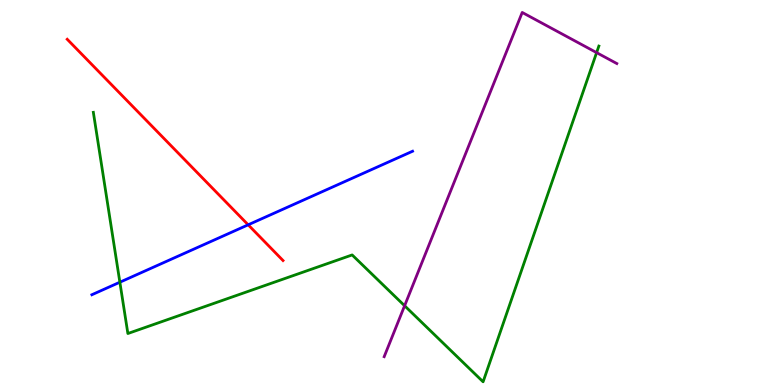[{'lines': ['blue', 'red'], 'intersections': [{'x': 3.2, 'y': 4.16}]}, {'lines': ['green', 'red'], 'intersections': []}, {'lines': ['purple', 'red'], 'intersections': []}, {'lines': ['blue', 'green'], 'intersections': [{'x': 1.55, 'y': 2.67}]}, {'lines': ['blue', 'purple'], 'intersections': []}, {'lines': ['green', 'purple'], 'intersections': [{'x': 5.22, 'y': 2.06}, {'x': 7.7, 'y': 8.63}]}]